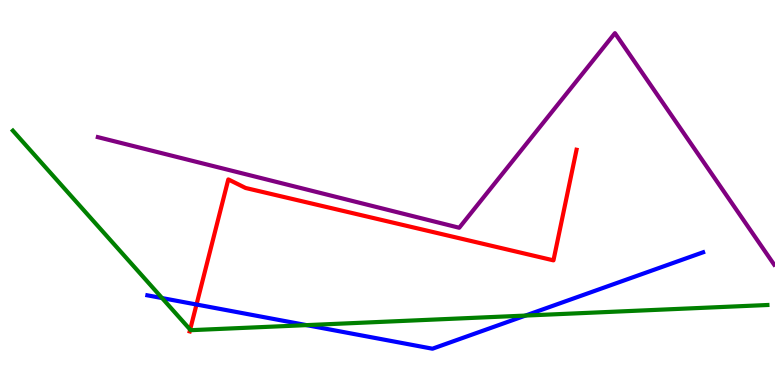[{'lines': ['blue', 'red'], 'intersections': [{'x': 2.54, 'y': 2.09}]}, {'lines': ['green', 'red'], 'intersections': [{'x': 2.45, 'y': 1.44}]}, {'lines': ['purple', 'red'], 'intersections': []}, {'lines': ['blue', 'green'], 'intersections': [{'x': 2.09, 'y': 2.26}, {'x': 3.96, 'y': 1.56}, {'x': 6.78, 'y': 1.8}]}, {'lines': ['blue', 'purple'], 'intersections': []}, {'lines': ['green', 'purple'], 'intersections': []}]